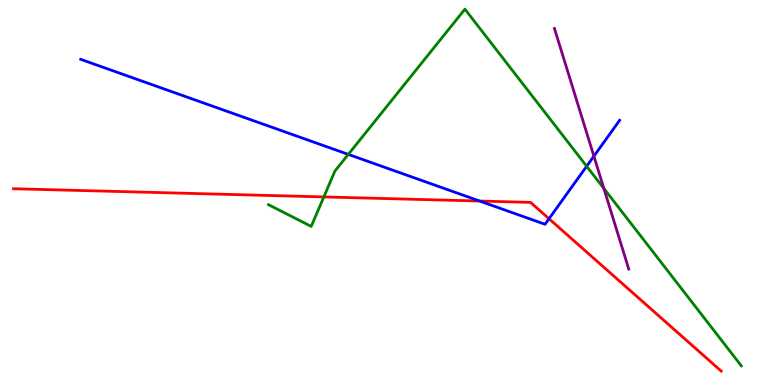[{'lines': ['blue', 'red'], 'intersections': [{'x': 6.19, 'y': 4.78}, {'x': 7.08, 'y': 4.32}]}, {'lines': ['green', 'red'], 'intersections': [{'x': 4.18, 'y': 4.89}]}, {'lines': ['purple', 'red'], 'intersections': []}, {'lines': ['blue', 'green'], 'intersections': [{'x': 4.49, 'y': 5.99}, {'x': 7.57, 'y': 5.68}]}, {'lines': ['blue', 'purple'], 'intersections': [{'x': 7.66, 'y': 5.94}]}, {'lines': ['green', 'purple'], 'intersections': [{'x': 7.79, 'y': 5.11}]}]